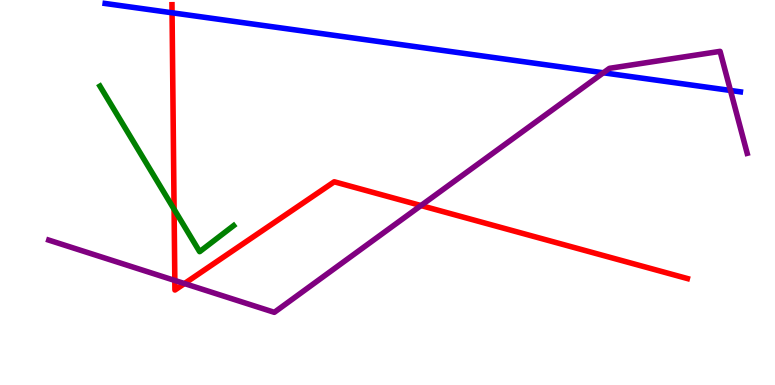[{'lines': ['blue', 'red'], 'intersections': [{'x': 2.22, 'y': 9.67}]}, {'lines': ['green', 'red'], 'intersections': [{'x': 2.25, 'y': 4.56}]}, {'lines': ['purple', 'red'], 'intersections': [{'x': 2.26, 'y': 2.72}, {'x': 2.38, 'y': 2.63}, {'x': 5.43, 'y': 4.66}]}, {'lines': ['blue', 'green'], 'intersections': []}, {'lines': ['blue', 'purple'], 'intersections': [{'x': 7.79, 'y': 8.11}, {'x': 9.43, 'y': 7.65}]}, {'lines': ['green', 'purple'], 'intersections': []}]